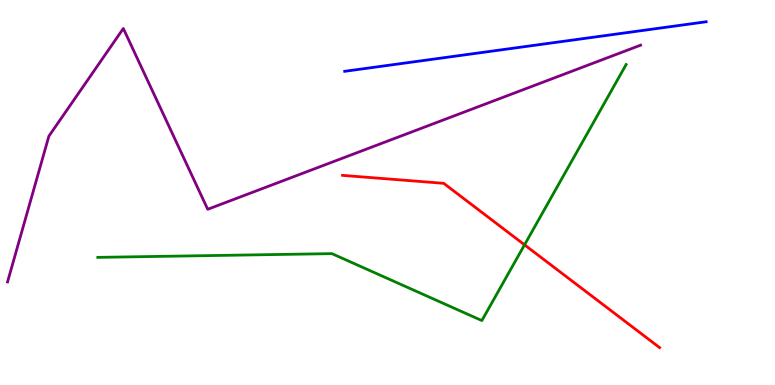[{'lines': ['blue', 'red'], 'intersections': []}, {'lines': ['green', 'red'], 'intersections': [{'x': 6.77, 'y': 3.64}]}, {'lines': ['purple', 'red'], 'intersections': []}, {'lines': ['blue', 'green'], 'intersections': []}, {'lines': ['blue', 'purple'], 'intersections': []}, {'lines': ['green', 'purple'], 'intersections': []}]